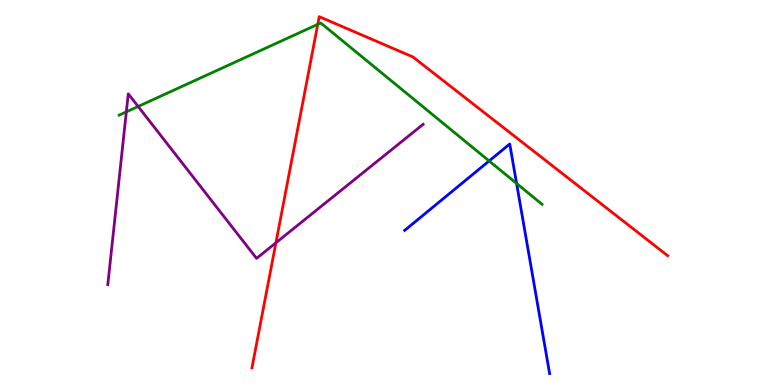[{'lines': ['blue', 'red'], 'intersections': []}, {'lines': ['green', 'red'], 'intersections': [{'x': 4.1, 'y': 9.37}]}, {'lines': ['purple', 'red'], 'intersections': [{'x': 3.56, 'y': 3.69}]}, {'lines': ['blue', 'green'], 'intersections': [{'x': 6.31, 'y': 5.82}, {'x': 6.67, 'y': 5.24}]}, {'lines': ['blue', 'purple'], 'intersections': []}, {'lines': ['green', 'purple'], 'intersections': [{'x': 1.63, 'y': 7.09}, {'x': 1.78, 'y': 7.23}]}]